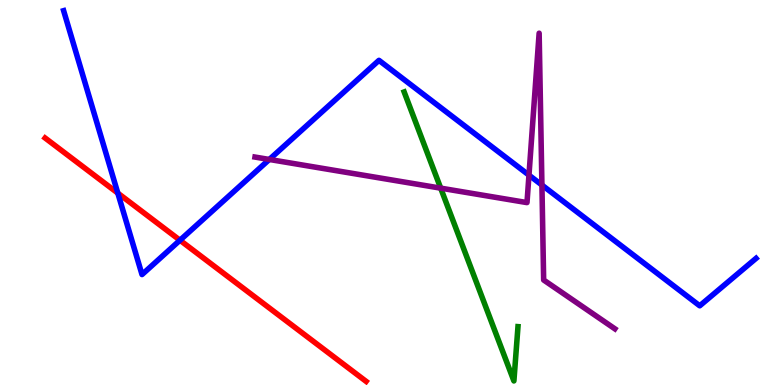[{'lines': ['blue', 'red'], 'intersections': [{'x': 1.52, 'y': 4.98}, {'x': 2.32, 'y': 3.76}]}, {'lines': ['green', 'red'], 'intersections': []}, {'lines': ['purple', 'red'], 'intersections': []}, {'lines': ['blue', 'green'], 'intersections': []}, {'lines': ['blue', 'purple'], 'intersections': [{'x': 3.48, 'y': 5.86}, {'x': 6.83, 'y': 5.45}, {'x': 6.99, 'y': 5.19}]}, {'lines': ['green', 'purple'], 'intersections': [{'x': 5.69, 'y': 5.11}]}]